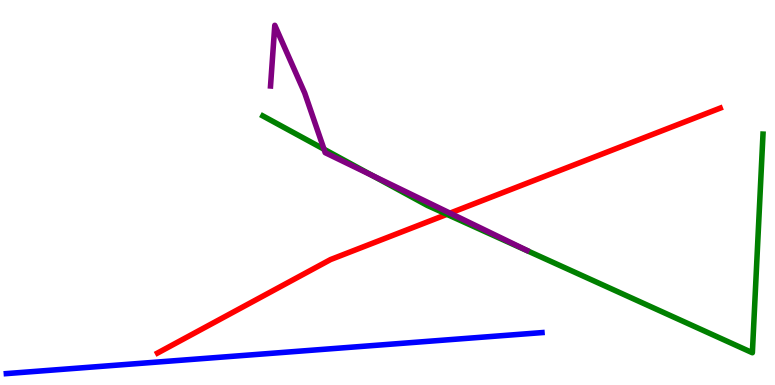[{'lines': ['blue', 'red'], 'intersections': []}, {'lines': ['green', 'red'], 'intersections': [{'x': 5.77, 'y': 4.43}]}, {'lines': ['purple', 'red'], 'intersections': [{'x': 5.81, 'y': 4.46}]}, {'lines': ['blue', 'green'], 'intersections': []}, {'lines': ['blue', 'purple'], 'intersections': []}, {'lines': ['green', 'purple'], 'intersections': [{'x': 4.18, 'y': 6.12}, {'x': 4.8, 'y': 5.44}]}]